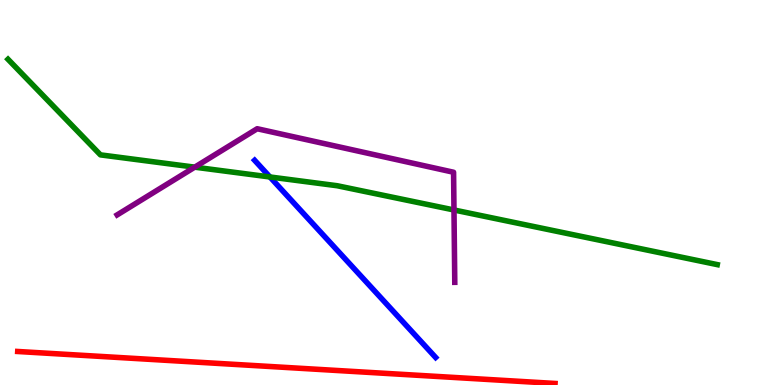[{'lines': ['blue', 'red'], 'intersections': []}, {'lines': ['green', 'red'], 'intersections': []}, {'lines': ['purple', 'red'], 'intersections': []}, {'lines': ['blue', 'green'], 'intersections': [{'x': 3.48, 'y': 5.4}]}, {'lines': ['blue', 'purple'], 'intersections': []}, {'lines': ['green', 'purple'], 'intersections': [{'x': 2.51, 'y': 5.66}, {'x': 5.86, 'y': 4.55}]}]